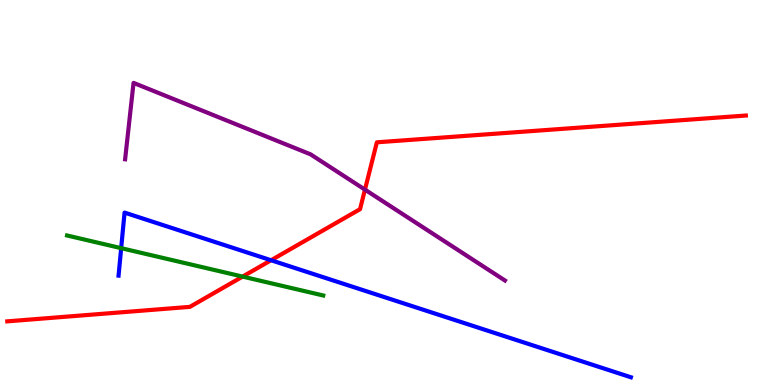[{'lines': ['blue', 'red'], 'intersections': [{'x': 3.5, 'y': 3.24}]}, {'lines': ['green', 'red'], 'intersections': [{'x': 3.13, 'y': 2.82}]}, {'lines': ['purple', 'red'], 'intersections': [{'x': 4.71, 'y': 5.07}]}, {'lines': ['blue', 'green'], 'intersections': [{'x': 1.56, 'y': 3.55}]}, {'lines': ['blue', 'purple'], 'intersections': []}, {'lines': ['green', 'purple'], 'intersections': []}]